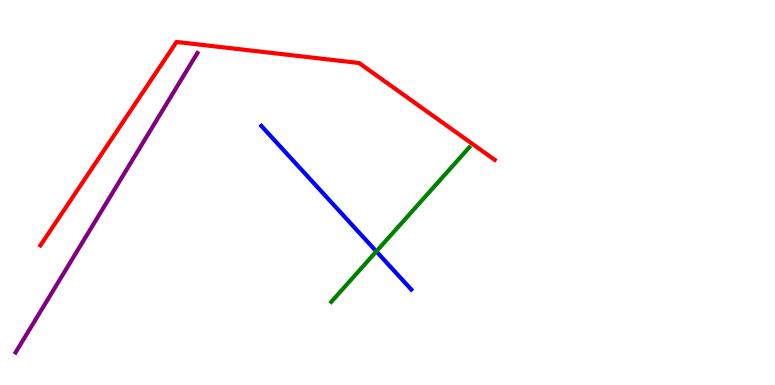[{'lines': ['blue', 'red'], 'intersections': []}, {'lines': ['green', 'red'], 'intersections': []}, {'lines': ['purple', 'red'], 'intersections': []}, {'lines': ['blue', 'green'], 'intersections': [{'x': 4.86, 'y': 3.47}]}, {'lines': ['blue', 'purple'], 'intersections': []}, {'lines': ['green', 'purple'], 'intersections': []}]